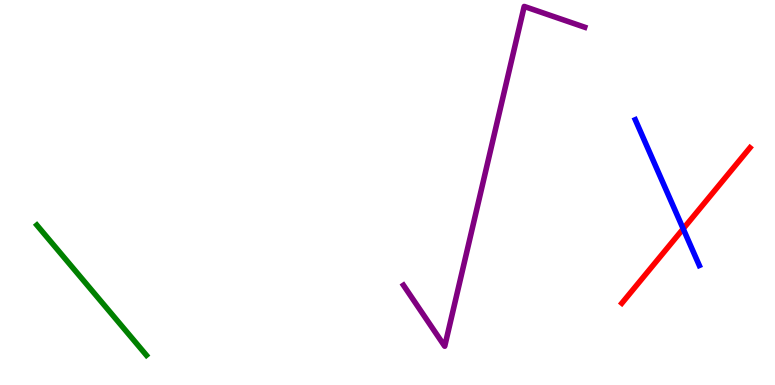[{'lines': ['blue', 'red'], 'intersections': [{'x': 8.82, 'y': 4.06}]}, {'lines': ['green', 'red'], 'intersections': []}, {'lines': ['purple', 'red'], 'intersections': []}, {'lines': ['blue', 'green'], 'intersections': []}, {'lines': ['blue', 'purple'], 'intersections': []}, {'lines': ['green', 'purple'], 'intersections': []}]